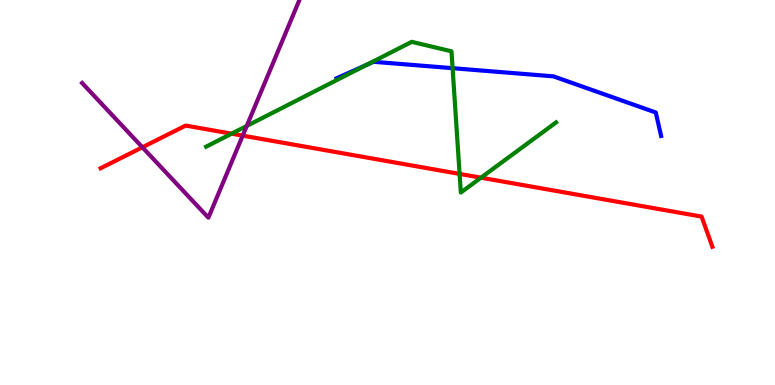[{'lines': ['blue', 'red'], 'intersections': []}, {'lines': ['green', 'red'], 'intersections': [{'x': 2.99, 'y': 6.53}, {'x': 5.93, 'y': 5.48}, {'x': 6.21, 'y': 5.38}]}, {'lines': ['purple', 'red'], 'intersections': [{'x': 1.84, 'y': 6.17}, {'x': 3.13, 'y': 6.48}]}, {'lines': ['blue', 'green'], 'intersections': [{'x': 4.73, 'y': 8.31}, {'x': 5.84, 'y': 8.23}]}, {'lines': ['blue', 'purple'], 'intersections': []}, {'lines': ['green', 'purple'], 'intersections': [{'x': 3.18, 'y': 6.73}]}]